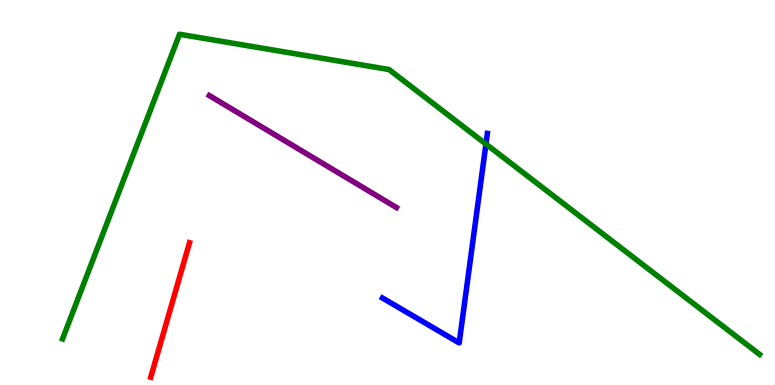[{'lines': ['blue', 'red'], 'intersections': []}, {'lines': ['green', 'red'], 'intersections': []}, {'lines': ['purple', 'red'], 'intersections': []}, {'lines': ['blue', 'green'], 'intersections': [{'x': 6.27, 'y': 6.26}]}, {'lines': ['blue', 'purple'], 'intersections': []}, {'lines': ['green', 'purple'], 'intersections': []}]